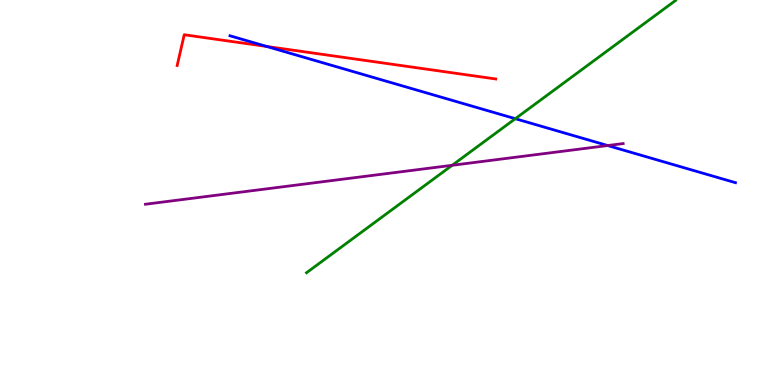[{'lines': ['blue', 'red'], 'intersections': [{'x': 3.44, 'y': 8.79}]}, {'lines': ['green', 'red'], 'intersections': []}, {'lines': ['purple', 'red'], 'intersections': []}, {'lines': ['blue', 'green'], 'intersections': [{'x': 6.65, 'y': 6.92}]}, {'lines': ['blue', 'purple'], 'intersections': [{'x': 7.84, 'y': 6.22}]}, {'lines': ['green', 'purple'], 'intersections': [{'x': 5.83, 'y': 5.71}]}]